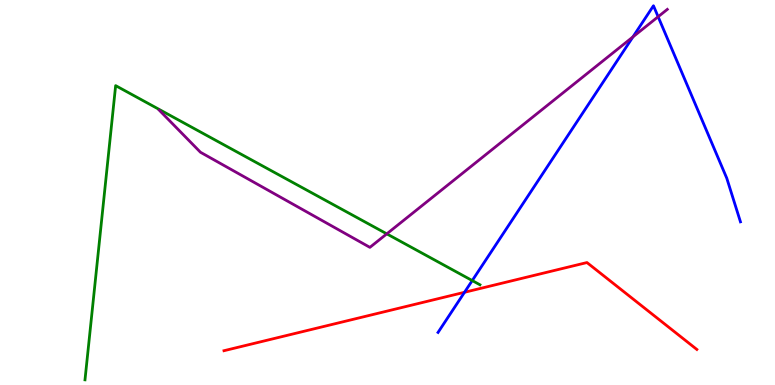[{'lines': ['blue', 'red'], 'intersections': [{'x': 5.99, 'y': 2.41}]}, {'lines': ['green', 'red'], 'intersections': []}, {'lines': ['purple', 'red'], 'intersections': []}, {'lines': ['blue', 'green'], 'intersections': [{'x': 6.09, 'y': 2.71}]}, {'lines': ['blue', 'purple'], 'intersections': [{'x': 8.17, 'y': 9.04}, {'x': 8.49, 'y': 9.57}]}, {'lines': ['green', 'purple'], 'intersections': [{'x': 4.99, 'y': 3.93}]}]